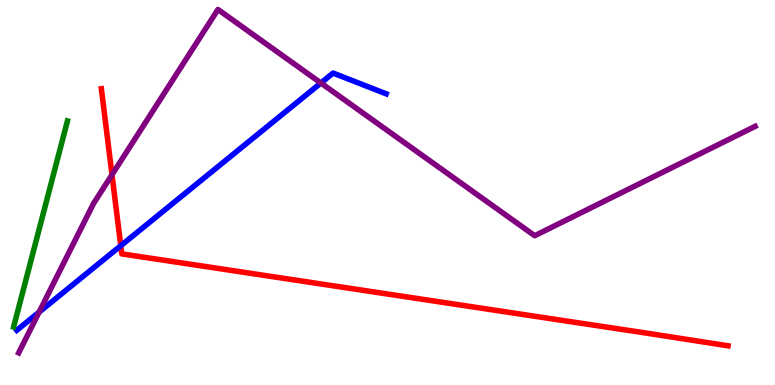[{'lines': ['blue', 'red'], 'intersections': [{'x': 1.56, 'y': 3.62}]}, {'lines': ['green', 'red'], 'intersections': []}, {'lines': ['purple', 'red'], 'intersections': [{'x': 1.45, 'y': 5.46}]}, {'lines': ['blue', 'green'], 'intersections': []}, {'lines': ['blue', 'purple'], 'intersections': [{'x': 0.504, 'y': 1.89}, {'x': 4.14, 'y': 7.84}]}, {'lines': ['green', 'purple'], 'intersections': []}]